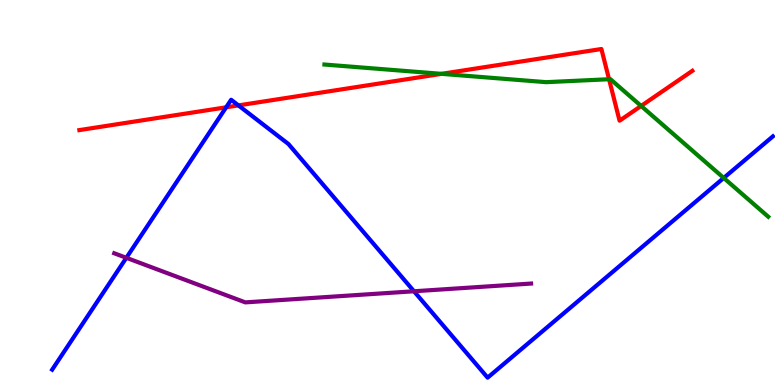[{'lines': ['blue', 'red'], 'intersections': [{'x': 2.92, 'y': 7.21}, {'x': 3.08, 'y': 7.26}]}, {'lines': ['green', 'red'], 'intersections': [{'x': 5.7, 'y': 8.08}, {'x': 7.86, 'y': 7.94}, {'x': 8.27, 'y': 7.25}]}, {'lines': ['purple', 'red'], 'intersections': []}, {'lines': ['blue', 'green'], 'intersections': [{'x': 9.34, 'y': 5.38}]}, {'lines': ['blue', 'purple'], 'intersections': [{'x': 1.63, 'y': 3.3}, {'x': 5.34, 'y': 2.43}]}, {'lines': ['green', 'purple'], 'intersections': []}]